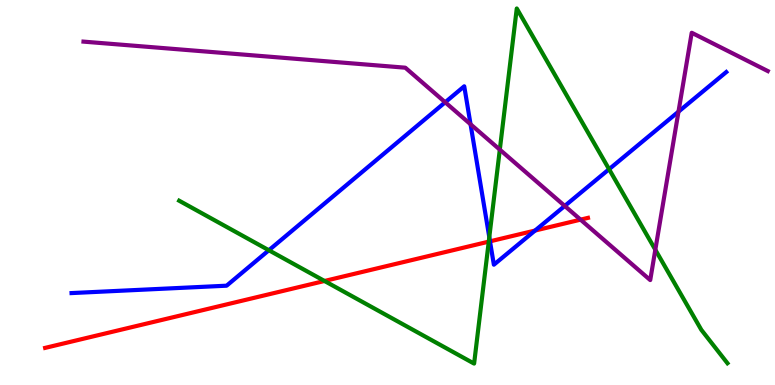[{'lines': ['blue', 'red'], 'intersections': [{'x': 6.32, 'y': 3.73}, {'x': 6.9, 'y': 4.01}]}, {'lines': ['green', 'red'], 'intersections': [{'x': 4.19, 'y': 2.7}, {'x': 6.31, 'y': 3.72}]}, {'lines': ['purple', 'red'], 'intersections': [{'x': 7.49, 'y': 4.29}]}, {'lines': ['blue', 'green'], 'intersections': [{'x': 3.47, 'y': 3.5}, {'x': 6.31, 'y': 3.84}, {'x': 7.86, 'y': 5.61}]}, {'lines': ['blue', 'purple'], 'intersections': [{'x': 5.74, 'y': 7.34}, {'x': 6.07, 'y': 6.77}, {'x': 7.29, 'y': 4.65}, {'x': 8.75, 'y': 7.1}]}, {'lines': ['green', 'purple'], 'intersections': [{'x': 6.45, 'y': 6.11}, {'x': 8.46, 'y': 3.51}]}]